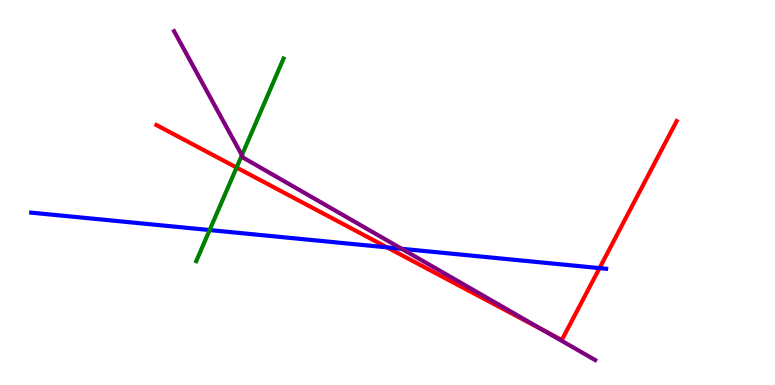[{'lines': ['blue', 'red'], 'intersections': [{'x': 4.99, 'y': 3.57}, {'x': 7.74, 'y': 3.04}]}, {'lines': ['green', 'red'], 'intersections': [{'x': 3.05, 'y': 5.65}]}, {'lines': ['purple', 'red'], 'intersections': [{'x': 7.02, 'y': 1.42}]}, {'lines': ['blue', 'green'], 'intersections': [{'x': 2.7, 'y': 4.02}]}, {'lines': ['blue', 'purple'], 'intersections': [{'x': 5.18, 'y': 3.54}]}, {'lines': ['green', 'purple'], 'intersections': [{'x': 3.12, 'y': 5.97}]}]